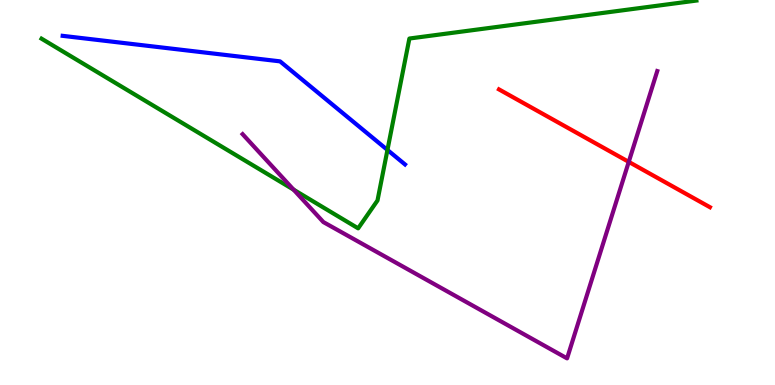[{'lines': ['blue', 'red'], 'intersections': []}, {'lines': ['green', 'red'], 'intersections': []}, {'lines': ['purple', 'red'], 'intersections': [{'x': 8.11, 'y': 5.8}]}, {'lines': ['blue', 'green'], 'intersections': [{'x': 5.0, 'y': 6.11}]}, {'lines': ['blue', 'purple'], 'intersections': []}, {'lines': ['green', 'purple'], 'intersections': [{'x': 3.79, 'y': 5.07}]}]